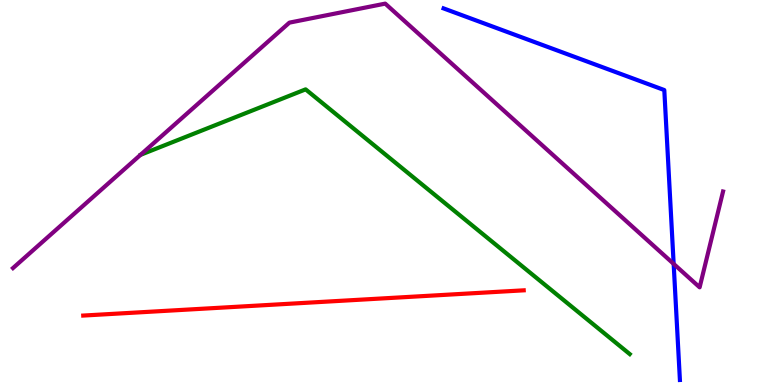[{'lines': ['blue', 'red'], 'intersections': []}, {'lines': ['green', 'red'], 'intersections': []}, {'lines': ['purple', 'red'], 'intersections': []}, {'lines': ['blue', 'green'], 'intersections': []}, {'lines': ['blue', 'purple'], 'intersections': [{'x': 8.69, 'y': 3.15}]}, {'lines': ['green', 'purple'], 'intersections': []}]